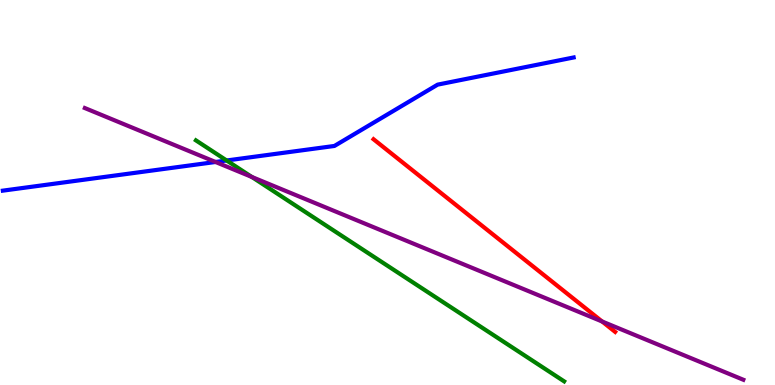[{'lines': ['blue', 'red'], 'intersections': []}, {'lines': ['green', 'red'], 'intersections': []}, {'lines': ['purple', 'red'], 'intersections': [{'x': 7.77, 'y': 1.65}]}, {'lines': ['blue', 'green'], 'intersections': [{'x': 2.92, 'y': 5.83}]}, {'lines': ['blue', 'purple'], 'intersections': [{'x': 2.78, 'y': 5.79}]}, {'lines': ['green', 'purple'], 'intersections': [{'x': 3.25, 'y': 5.4}]}]